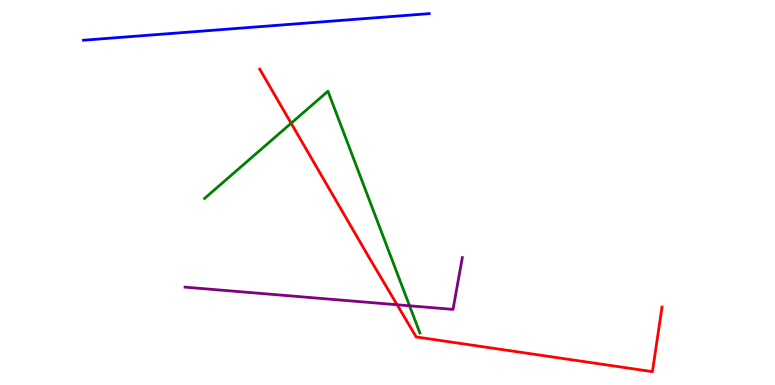[{'lines': ['blue', 'red'], 'intersections': []}, {'lines': ['green', 'red'], 'intersections': [{'x': 3.76, 'y': 6.8}]}, {'lines': ['purple', 'red'], 'intersections': [{'x': 5.12, 'y': 2.08}]}, {'lines': ['blue', 'green'], 'intersections': []}, {'lines': ['blue', 'purple'], 'intersections': []}, {'lines': ['green', 'purple'], 'intersections': [{'x': 5.28, 'y': 2.06}]}]